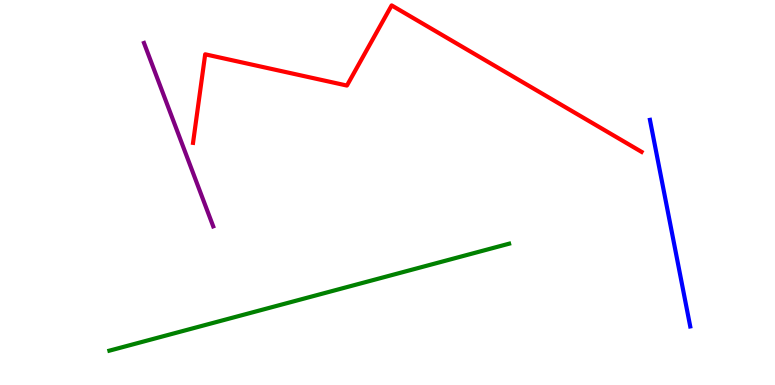[{'lines': ['blue', 'red'], 'intersections': []}, {'lines': ['green', 'red'], 'intersections': []}, {'lines': ['purple', 'red'], 'intersections': []}, {'lines': ['blue', 'green'], 'intersections': []}, {'lines': ['blue', 'purple'], 'intersections': []}, {'lines': ['green', 'purple'], 'intersections': []}]